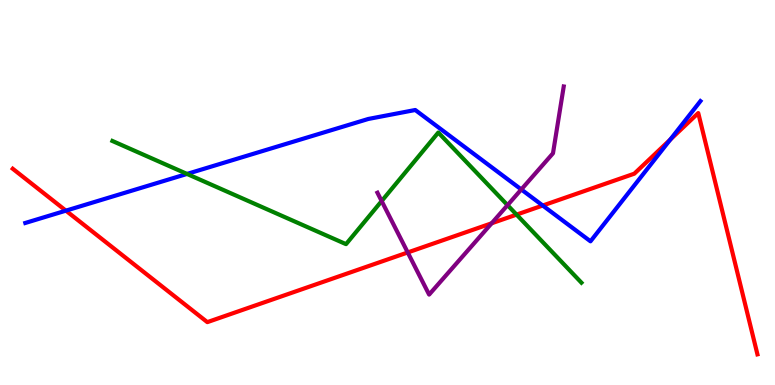[{'lines': ['blue', 'red'], 'intersections': [{'x': 0.85, 'y': 4.53}, {'x': 7.0, 'y': 4.66}, {'x': 8.65, 'y': 6.37}]}, {'lines': ['green', 'red'], 'intersections': [{'x': 6.67, 'y': 4.43}]}, {'lines': ['purple', 'red'], 'intersections': [{'x': 5.26, 'y': 3.44}, {'x': 6.34, 'y': 4.2}]}, {'lines': ['blue', 'green'], 'intersections': [{'x': 2.41, 'y': 5.48}]}, {'lines': ['blue', 'purple'], 'intersections': [{'x': 6.73, 'y': 5.08}]}, {'lines': ['green', 'purple'], 'intersections': [{'x': 4.92, 'y': 4.78}, {'x': 6.55, 'y': 4.67}]}]